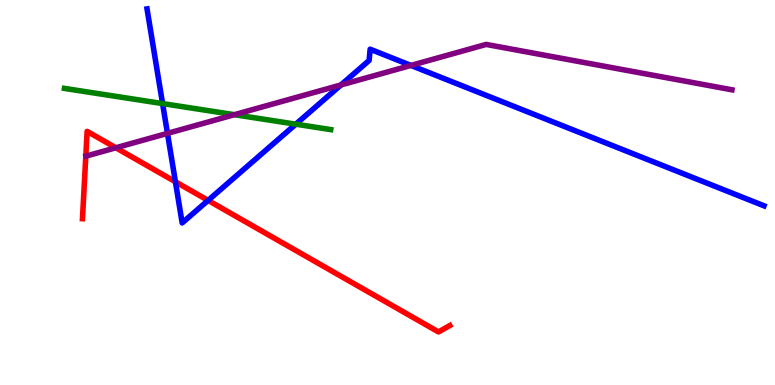[{'lines': ['blue', 'red'], 'intersections': [{'x': 2.26, 'y': 5.28}, {'x': 2.68, 'y': 4.79}]}, {'lines': ['green', 'red'], 'intersections': []}, {'lines': ['purple', 'red'], 'intersections': [{'x': 1.5, 'y': 6.16}]}, {'lines': ['blue', 'green'], 'intersections': [{'x': 2.1, 'y': 7.31}, {'x': 3.82, 'y': 6.77}]}, {'lines': ['blue', 'purple'], 'intersections': [{'x': 2.16, 'y': 6.54}, {'x': 4.4, 'y': 7.79}, {'x': 5.3, 'y': 8.3}]}, {'lines': ['green', 'purple'], 'intersections': [{'x': 3.02, 'y': 7.02}]}]